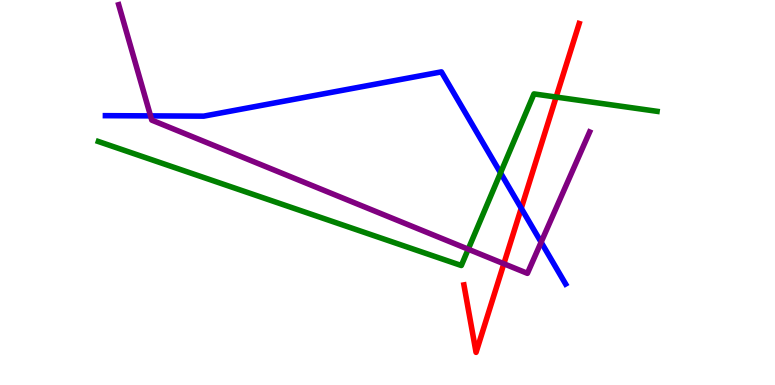[{'lines': ['blue', 'red'], 'intersections': [{'x': 6.73, 'y': 4.59}]}, {'lines': ['green', 'red'], 'intersections': [{'x': 7.18, 'y': 7.48}]}, {'lines': ['purple', 'red'], 'intersections': [{'x': 6.5, 'y': 3.15}]}, {'lines': ['blue', 'green'], 'intersections': [{'x': 6.46, 'y': 5.51}]}, {'lines': ['blue', 'purple'], 'intersections': [{'x': 1.94, 'y': 6.99}, {'x': 6.98, 'y': 3.71}]}, {'lines': ['green', 'purple'], 'intersections': [{'x': 6.04, 'y': 3.53}]}]